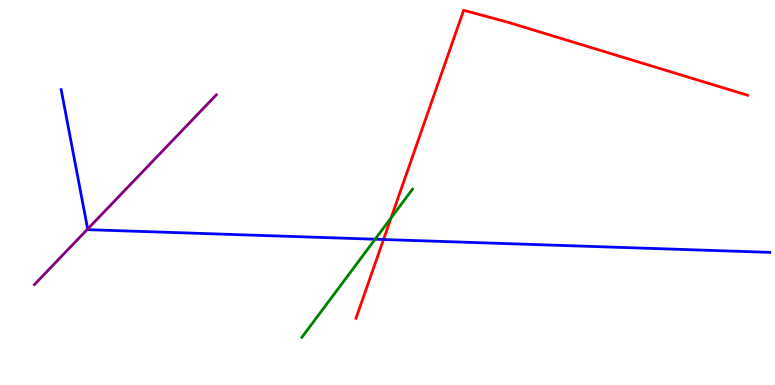[{'lines': ['blue', 'red'], 'intersections': [{'x': 4.95, 'y': 3.78}]}, {'lines': ['green', 'red'], 'intersections': [{'x': 5.05, 'y': 4.34}]}, {'lines': ['purple', 'red'], 'intersections': []}, {'lines': ['blue', 'green'], 'intersections': [{'x': 4.84, 'y': 3.79}]}, {'lines': ['blue', 'purple'], 'intersections': [{'x': 1.13, 'y': 4.05}]}, {'lines': ['green', 'purple'], 'intersections': []}]